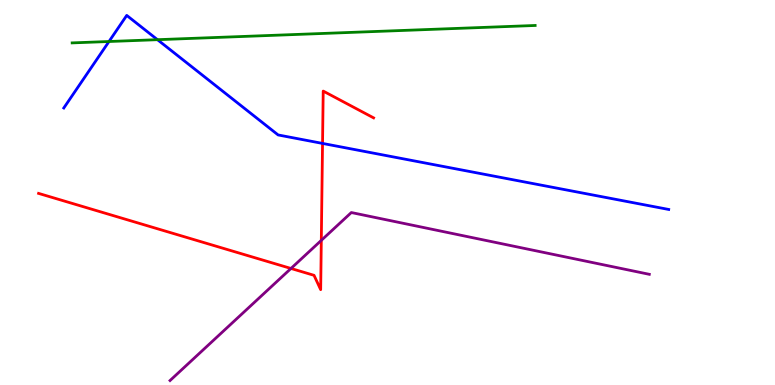[{'lines': ['blue', 'red'], 'intersections': [{'x': 4.16, 'y': 6.27}]}, {'lines': ['green', 'red'], 'intersections': []}, {'lines': ['purple', 'red'], 'intersections': [{'x': 3.75, 'y': 3.03}, {'x': 4.15, 'y': 3.76}]}, {'lines': ['blue', 'green'], 'intersections': [{'x': 1.41, 'y': 8.92}, {'x': 2.03, 'y': 8.97}]}, {'lines': ['blue', 'purple'], 'intersections': []}, {'lines': ['green', 'purple'], 'intersections': []}]